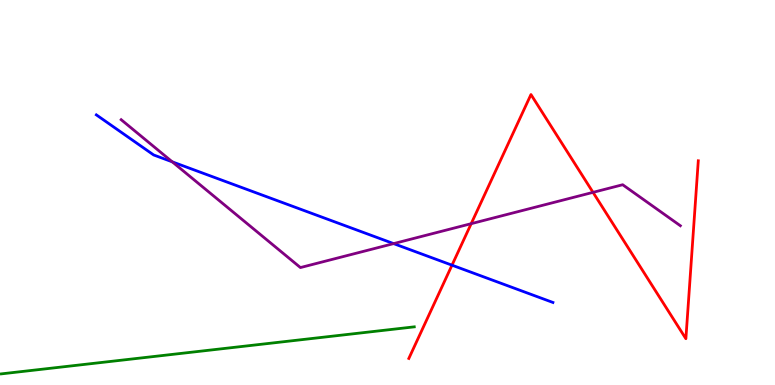[{'lines': ['blue', 'red'], 'intersections': [{'x': 5.83, 'y': 3.11}]}, {'lines': ['green', 'red'], 'intersections': []}, {'lines': ['purple', 'red'], 'intersections': [{'x': 6.08, 'y': 4.19}, {'x': 7.65, 'y': 5.0}]}, {'lines': ['blue', 'green'], 'intersections': []}, {'lines': ['blue', 'purple'], 'intersections': [{'x': 2.22, 'y': 5.8}, {'x': 5.08, 'y': 3.67}]}, {'lines': ['green', 'purple'], 'intersections': []}]